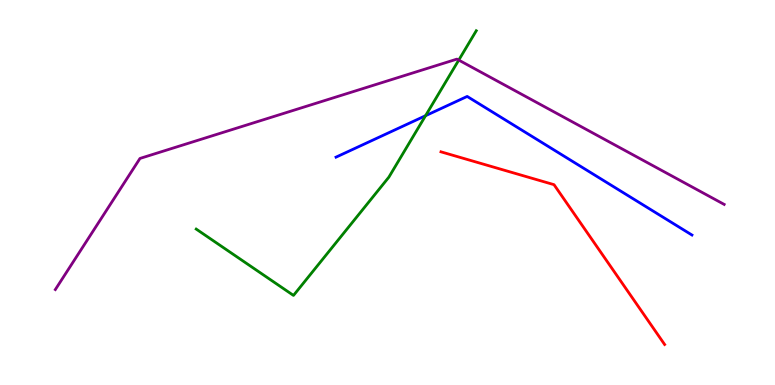[{'lines': ['blue', 'red'], 'intersections': []}, {'lines': ['green', 'red'], 'intersections': []}, {'lines': ['purple', 'red'], 'intersections': []}, {'lines': ['blue', 'green'], 'intersections': [{'x': 5.49, 'y': 6.99}]}, {'lines': ['blue', 'purple'], 'intersections': []}, {'lines': ['green', 'purple'], 'intersections': [{'x': 5.92, 'y': 8.44}]}]